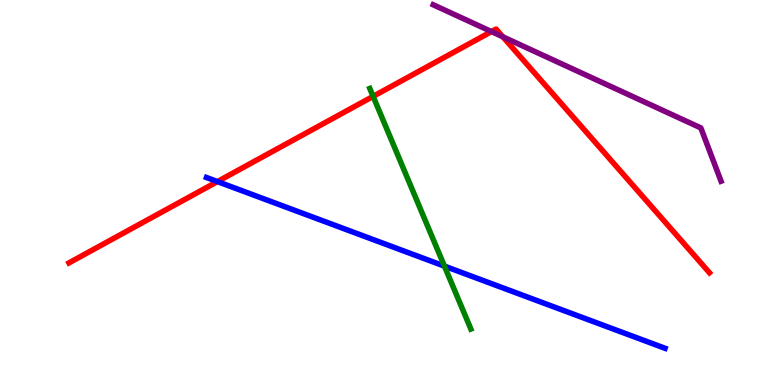[{'lines': ['blue', 'red'], 'intersections': [{'x': 2.81, 'y': 5.28}]}, {'lines': ['green', 'red'], 'intersections': [{'x': 4.81, 'y': 7.5}]}, {'lines': ['purple', 'red'], 'intersections': [{'x': 6.34, 'y': 9.18}, {'x': 6.49, 'y': 9.04}]}, {'lines': ['blue', 'green'], 'intersections': [{'x': 5.73, 'y': 3.09}]}, {'lines': ['blue', 'purple'], 'intersections': []}, {'lines': ['green', 'purple'], 'intersections': []}]